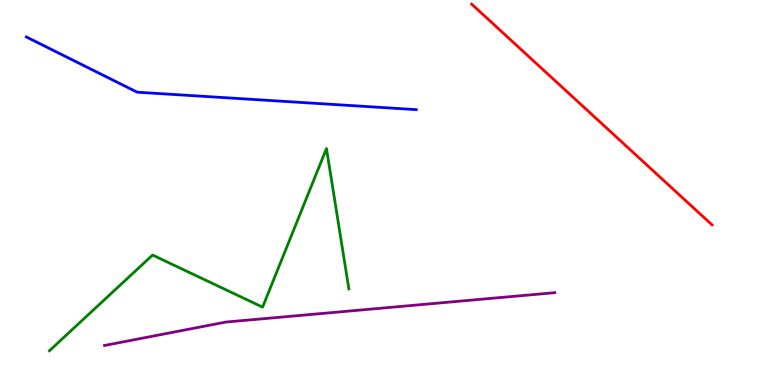[{'lines': ['blue', 'red'], 'intersections': []}, {'lines': ['green', 'red'], 'intersections': []}, {'lines': ['purple', 'red'], 'intersections': []}, {'lines': ['blue', 'green'], 'intersections': []}, {'lines': ['blue', 'purple'], 'intersections': []}, {'lines': ['green', 'purple'], 'intersections': []}]